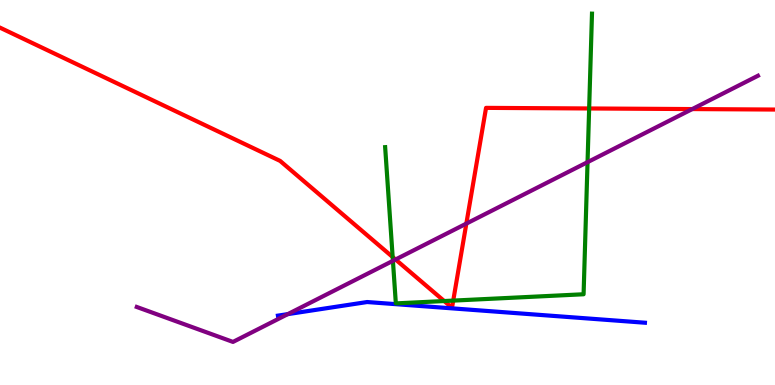[{'lines': ['blue', 'red'], 'intersections': []}, {'lines': ['green', 'red'], 'intersections': [{'x': 5.07, 'y': 3.32}, {'x': 5.73, 'y': 2.18}, {'x': 5.85, 'y': 2.19}, {'x': 7.6, 'y': 7.18}]}, {'lines': ['purple', 'red'], 'intersections': [{'x': 5.1, 'y': 3.26}, {'x': 6.02, 'y': 4.19}, {'x': 8.93, 'y': 7.17}]}, {'lines': ['blue', 'green'], 'intersections': []}, {'lines': ['blue', 'purple'], 'intersections': [{'x': 3.71, 'y': 1.84}]}, {'lines': ['green', 'purple'], 'intersections': [{'x': 5.07, 'y': 3.23}, {'x': 7.58, 'y': 5.79}]}]